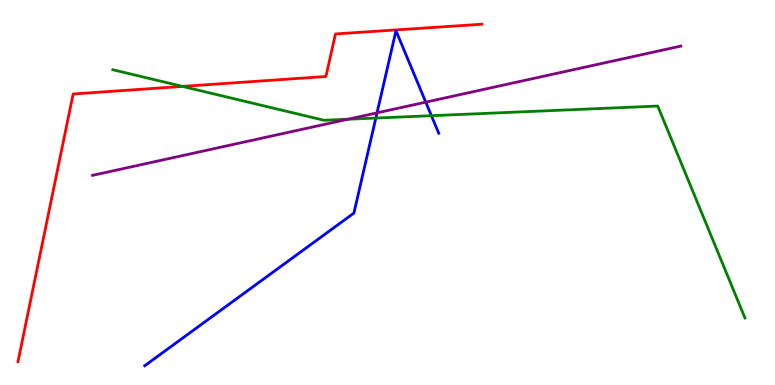[{'lines': ['blue', 'red'], 'intersections': []}, {'lines': ['green', 'red'], 'intersections': [{'x': 2.36, 'y': 7.76}]}, {'lines': ['purple', 'red'], 'intersections': []}, {'lines': ['blue', 'green'], 'intersections': [{'x': 4.85, 'y': 6.93}, {'x': 5.57, 'y': 7.0}]}, {'lines': ['blue', 'purple'], 'intersections': [{'x': 4.86, 'y': 7.07}, {'x': 5.49, 'y': 7.35}]}, {'lines': ['green', 'purple'], 'intersections': [{'x': 4.49, 'y': 6.9}]}]